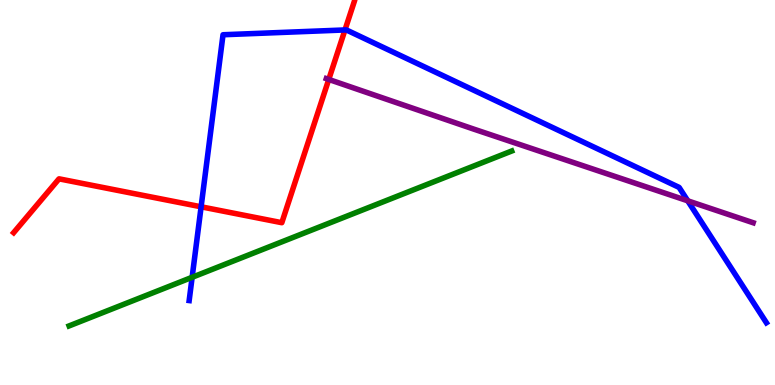[{'lines': ['blue', 'red'], 'intersections': [{'x': 2.59, 'y': 4.63}, {'x': 4.45, 'y': 9.22}]}, {'lines': ['green', 'red'], 'intersections': []}, {'lines': ['purple', 'red'], 'intersections': [{'x': 4.24, 'y': 7.94}]}, {'lines': ['blue', 'green'], 'intersections': [{'x': 2.48, 'y': 2.8}]}, {'lines': ['blue', 'purple'], 'intersections': [{'x': 8.87, 'y': 4.78}]}, {'lines': ['green', 'purple'], 'intersections': []}]